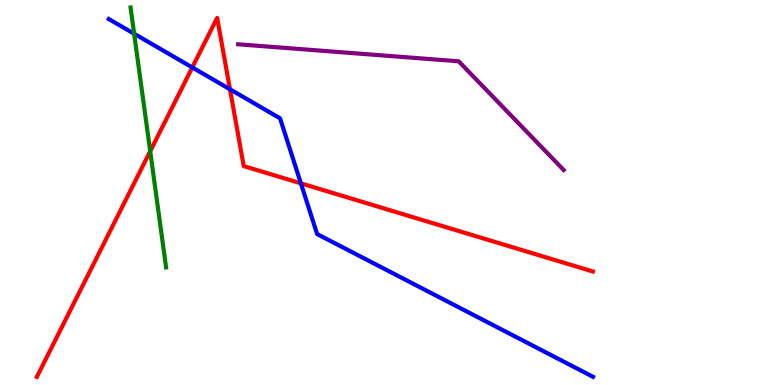[{'lines': ['blue', 'red'], 'intersections': [{'x': 2.48, 'y': 8.25}, {'x': 2.97, 'y': 7.68}, {'x': 3.88, 'y': 5.24}]}, {'lines': ['green', 'red'], 'intersections': [{'x': 1.94, 'y': 6.07}]}, {'lines': ['purple', 'red'], 'intersections': []}, {'lines': ['blue', 'green'], 'intersections': [{'x': 1.73, 'y': 9.12}]}, {'lines': ['blue', 'purple'], 'intersections': []}, {'lines': ['green', 'purple'], 'intersections': []}]